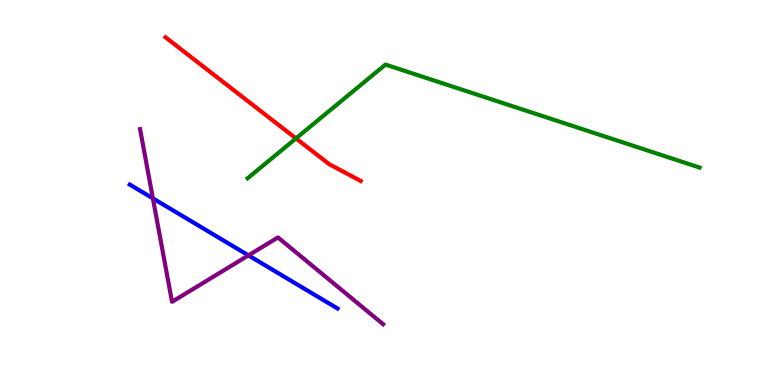[{'lines': ['blue', 'red'], 'intersections': []}, {'lines': ['green', 'red'], 'intersections': [{'x': 3.82, 'y': 6.4}]}, {'lines': ['purple', 'red'], 'intersections': []}, {'lines': ['blue', 'green'], 'intersections': []}, {'lines': ['blue', 'purple'], 'intersections': [{'x': 1.97, 'y': 4.85}, {'x': 3.21, 'y': 3.37}]}, {'lines': ['green', 'purple'], 'intersections': []}]